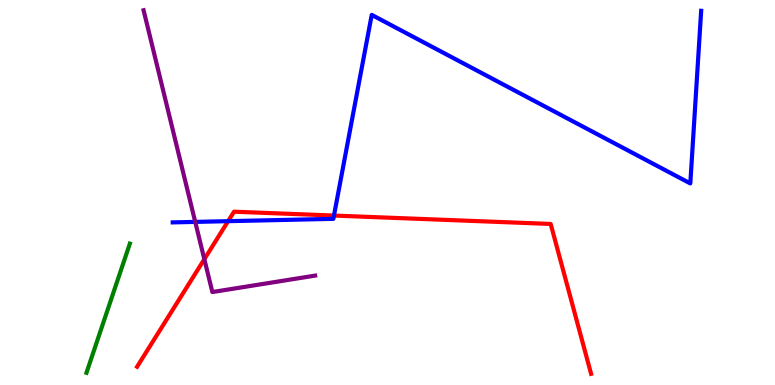[{'lines': ['blue', 'red'], 'intersections': [{'x': 2.94, 'y': 4.26}, {'x': 4.31, 'y': 4.4}]}, {'lines': ['green', 'red'], 'intersections': []}, {'lines': ['purple', 'red'], 'intersections': [{'x': 2.64, 'y': 3.27}]}, {'lines': ['blue', 'green'], 'intersections': []}, {'lines': ['blue', 'purple'], 'intersections': [{'x': 2.52, 'y': 4.24}]}, {'lines': ['green', 'purple'], 'intersections': []}]